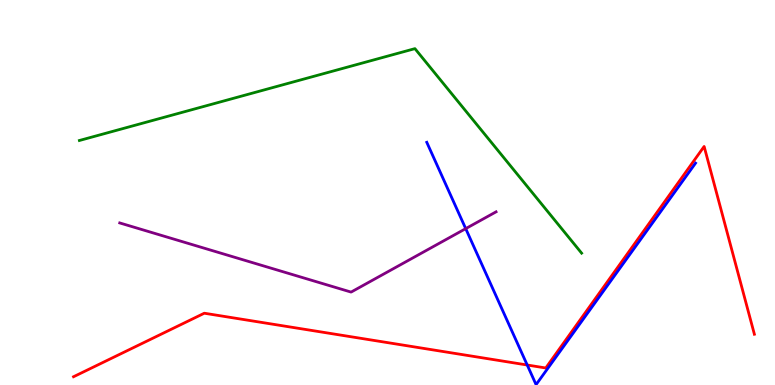[{'lines': ['blue', 'red'], 'intersections': [{'x': 6.8, 'y': 0.519}]}, {'lines': ['green', 'red'], 'intersections': []}, {'lines': ['purple', 'red'], 'intersections': []}, {'lines': ['blue', 'green'], 'intersections': []}, {'lines': ['blue', 'purple'], 'intersections': [{'x': 6.01, 'y': 4.06}]}, {'lines': ['green', 'purple'], 'intersections': []}]